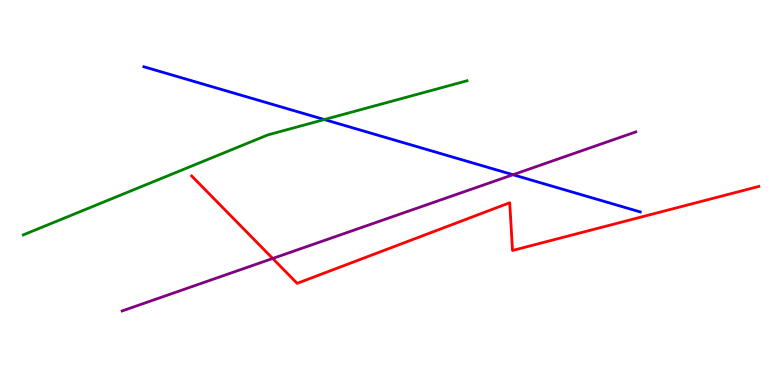[{'lines': ['blue', 'red'], 'intersections': []}, {'lines': ['green', 'red'], 'intersections': []}, {'lines': ['purple', 'red'], 'intersections': [{'x': 3.52, 'y': 3.29}]}, {'lines': ['blue', 'green'], 'intersections': [{'x': 4.19, 'y': 6.89}]}, {'lines': ['blue', 'purple'], 'intersections': [{'x': 6.62, 'y': 5.46}]}, {'lines': ['green', 'purple'], 'intersections': []}]